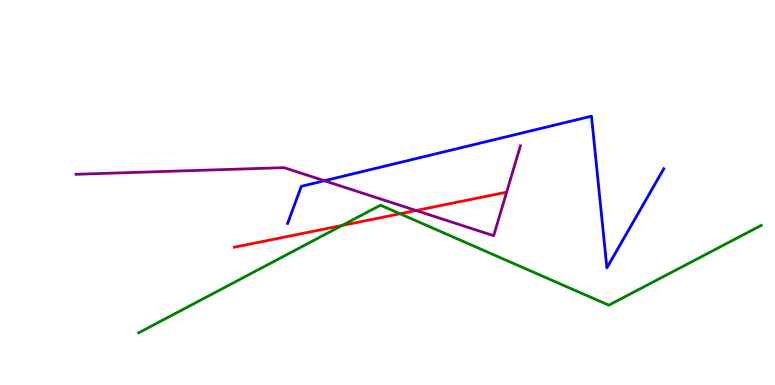[{'lines': ['blue', 'red'], 'intersections': []}, {'lines': ['green', 'red'], 'intersections': [{'x': 4.41, 'y': 4.14}, {'x': 5.16, 'y': 4.45}]}, {'lines': ['purple', 'red'], 'intersections': [{'x': 5.37, 'y': 4.53}]}, {'lines': ['blue', 'green'], 'intersections': []}, {'lines': ['blue', 'purple'], 'intersections': [{'x': 4.19, 'y': 5.31}]}, {'lines': ['green', 'purple'], 'intersections': []}]